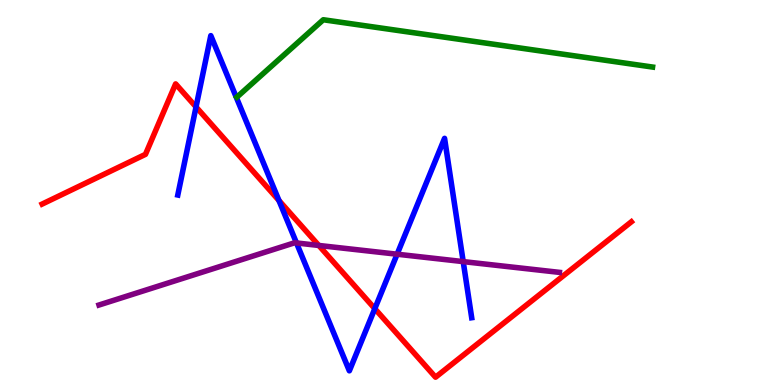[{'lines': ['blue', 'red'], 'intersections': [{'x': 2.53, 'y': 7.22}, {'x': 3.6, 'y': 4.79}, {'x': 4.84, 'y': 1.98}]}, {'lines': ['green', 'red'], 'intersections': []}, {'lines': ['purple', 'red'], 'intersections': [{'x': 4.11, 'y': 3.62}]}, {'lines': ['blue', 'green'], 'intersections': []}, {'lines': ['blue', 'purple'], 'intersections': [{'x': 3.83, 'y': 3.69}, {'x': 5.12, 'y': 3.4}, {'x': 5.98, 'y': 3.21}]}, {'lines': ['green', 'purple'], 'intersections': []}]